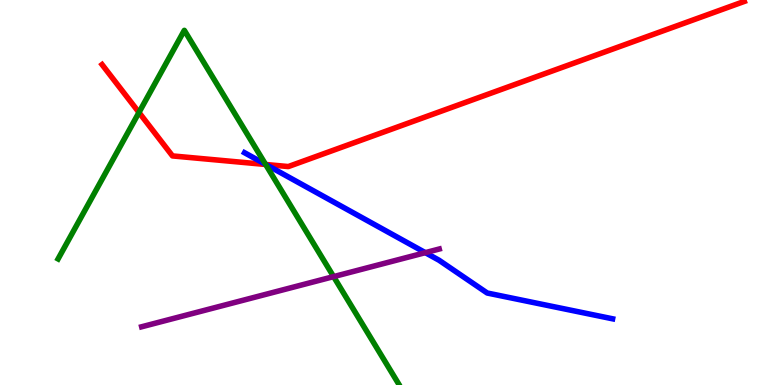[{'lines': ['blue', 'red'], 'intersections': [{'x': 3.43, 'y': 5.73}]}, {'lines': ['green', 'red'], 'intersections': [{'x': 1.79, 'y': 7.08}, {'x': 3.43, 'y': 5.73}]}, {'lines': ['purple', 'red'], 'intersections': []}, {'lines': ['blue', 'green'], 'intersections': [{'x': 3.43, 'y': 5.73}]}, {'lines': ['blue', 'purple'], 'intersections': [{'x': 5.49, 'y': 3.44}]}, {'lines': ['green', 'purple'], 'intersections': [{'x': 4.3, 'y': 2.82}]}]